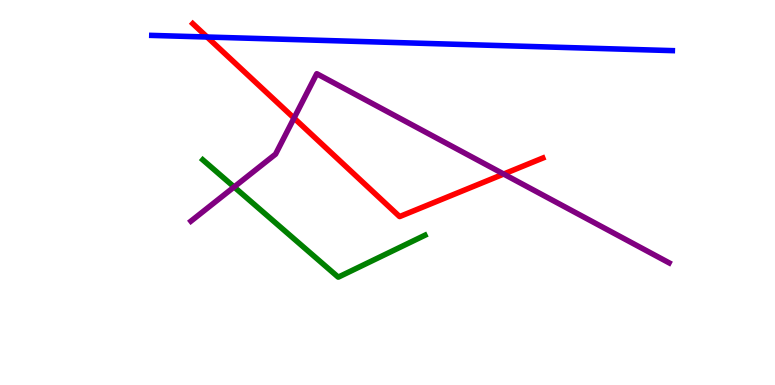[{'lines': ['blue', 'red'], 'intersections': [{'x': 2.67, 'y': 9.04}]}, {'lines': ['green', 'red'], 'intersections': []}, {'lines': ['purple', 'red'], 'intersections': [{'x': 3.79, 'y': 6.93}, {'x': 6.5, 'y': 5.48}]}, {'lines': ['blue', 'green'], 'intersections': []}, {'lines': ['blue', 'purple'], 'intersections': []}, {'lines': ['green', 'purple'], 'intersections': [{'x': 3.02, 'y': 5.14}]}]